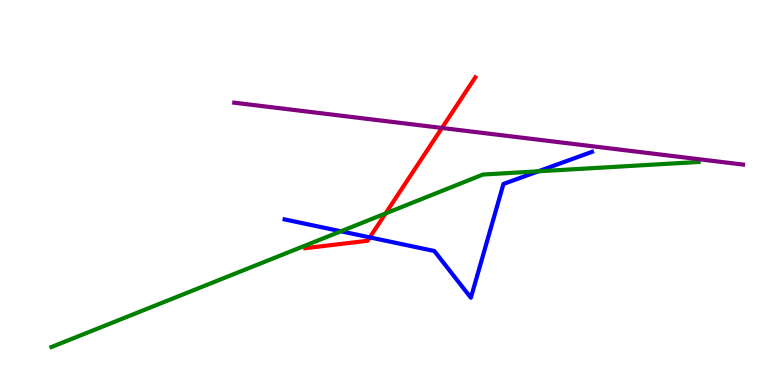[{'lines': ['blue', 'red'], 'intersections': [{'x': 4.77, 'y': 3.83}]}, {'lines': ['green', 'red'], 'intersections': [{'x': 4.98, 'y': 4.46}]}, {'lines': ['purple', 'red'], 'intersections': [{'x': 5.7, 'y': 6.68}]}, {'lines': ['blue', 'green'], 'intersections': [{'x': 4.4, 'y': 3.99}, {'x': 6.95, 'y': 5.55}]}, {'lines': ['blue', 'purple'], 'intersections': []}, {'lines': ['green', 'purple'], 'intersections': []}]